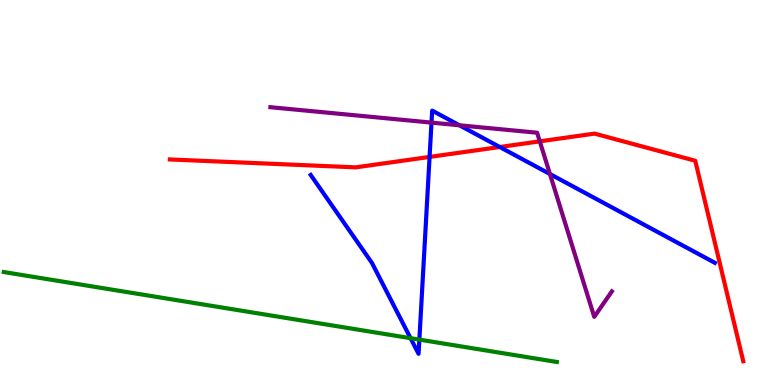[{'lines': ['blue', 'red'], 'intersections': [{'x': 5.54, 'y': 5.92}, {'x': 6.45, 'y': 6.18}]}, {'lines': ['green', 'red'], 'intersections': []}, {'lines': ['purple', 'red'], 'intersections': [{'x': 6.97, 'y': 6.33}]}, {'lines': ['blue', 'green'], 'intersections': [{'x': 5.3, 'y': 1.22}, {'x': 5.41, 'y': 1.18}]}, {'lines': ['blue', 'purple'], 'intersections': [{'x': 5.57, 'y': 6.82}, {'x': 5.93, 'y': 6.75}, {'x': 7.1, 'y': 5.48}]}, {'lines': ['green', 'purple'], 'intersections': []}]